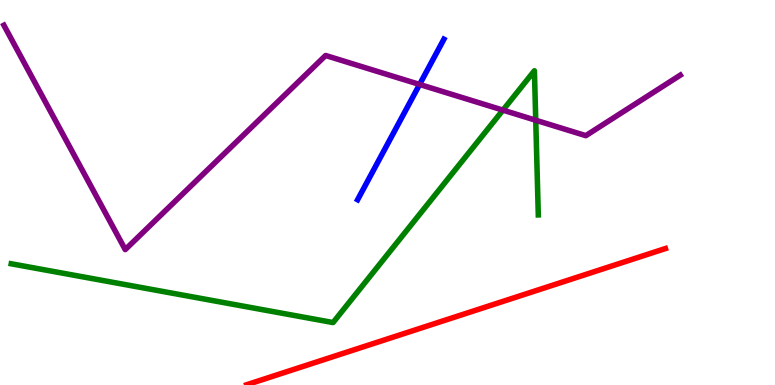[{'lines': ['blue', 'red'], 'intersections': []}, {'lines': ['green', 'red'], 'intersections': []}, {'lines': ['purple', 'red'], 'intersections': []}, {'lines': ['blue', 'green'], 'intersections': []}, {'lines': ['blue', 'purple'], 'intersections': [{'x': 5.41, 'y': 7.81}]}, {'lines': ['green', 'purple'], 'intersections': [{'x': 6.49, 'y': 7.14}, {'x': 6.91, 'y': 6.88}]}]